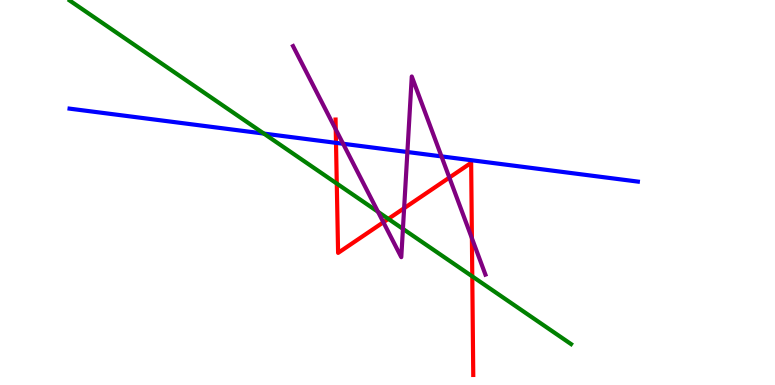[{'lines': ['blue', 'red'], 'intersections': [{'x': 4.34, 'y': 6.29}]}, {'lines': ['green', 'red'], 'intersections': [{'x': 4.35, 'y': 5.23}, {'x': 5.01, 'y': 4.31}, {'x': 6.09, 'y': 2.82}]}, {'lines': ['purple', 'red'], 'intersections': [{'x': 4.33, 'y': 6.64}, {'x': 4.95, 'y': 4.23}, {'x': 5.21, 'y': 4.59}, {'x': 5.8, 'y': 5.39}, {'x': 6.09, 'y': 3.81}]}, {'lines': ['blue', 'green'], 'intersections': [{'x': 3.4, 'y': 6.53}]}, {'lines': ['blue', 'purple'], 'intersections': [{'x': 4.43, 'y': 6.27}, {'x': 5.26, 'y': 6.05}, {'x': 5.7, 'y': 5.94}]}, {'lines': ['green', 'purple'], 'intersections': [{'x': 4.88, 'y': 4.5}, {'x': 5.2, 'y': 4.06}]}]